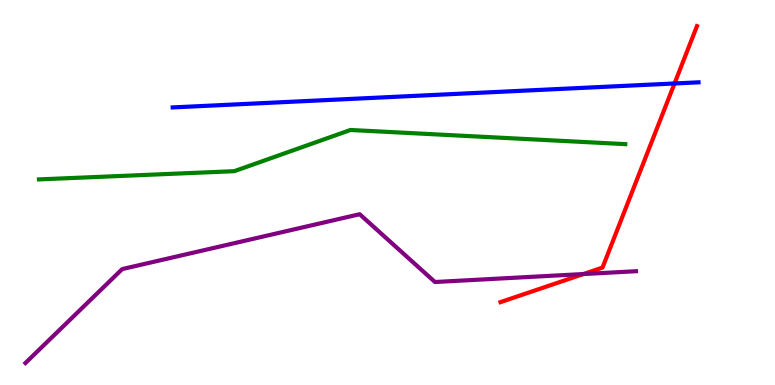[{'lines': ['blue', 'red'], 'intersections': [{'x': 8.7, 'y': 7.83}]}, {'lines': ['green', 'red'], 'intersections': []}, {'lines': ['purple', 'red'], 'intersections': [{'x': 7.53, 'y': 2.88}]}, {'lines': ['blue', 'green'], 'intersections': []}, {'lines': ['blue', 'purple'], 'intersections': []}, {'lines': ['green', 'purple'], 'intersections': []}]